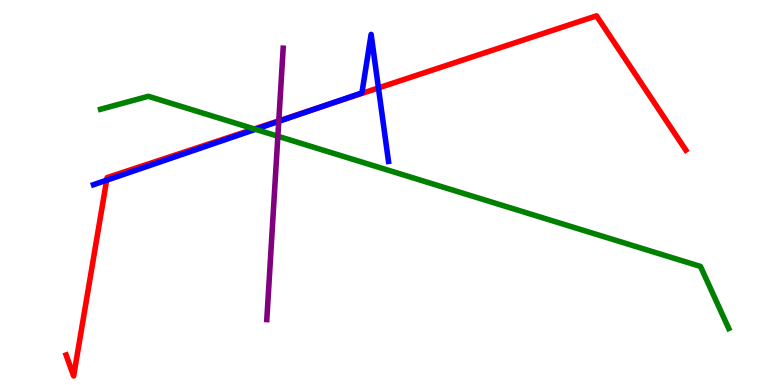[{'lines': ['blue', 'red'], 'intersections': [{'x': 1.38, 'y': 5.32}, {'x': 4.13, 'y': 7.21}, {'x': 4.88, 'y': 7.72}]}, {'lines': ['green', 'red'], 'intersections': [{'x': 3.28, 'y': 6.65}]}, {'lines': ['purple', 'red'], 'intersections': [{'x': 3.6, 'y': 6.86}]}, {'lines': ['blue', 'green'], 'intersections': [{'x': 3.3, 'y': 6.64}]}, {'lines': ['blue', 'purple'], 'intersections': [{'x': 3.6, 'y': 6.85}]}, {'lines': ['green', 'purple'], 'intersections': [{'x': 3.59, 'y': 6.46}]}]